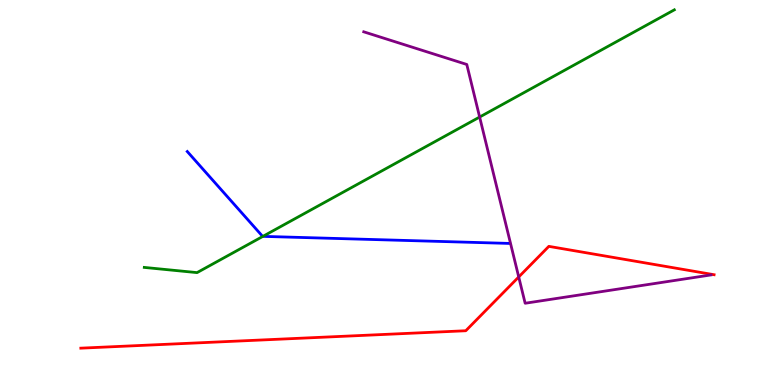[{'lines': ['blue', 'red'], 'intersections': []}, {'lines': ['green', 'red'], 'intersections': []}, {'lines': ['purple', 'red'], 'intersections': [{'x': 6.69, 'y': 2.81}]}, {'lines': ['blue', 'green'], 'intersections': [{'x': 3.39, 'y': 3.86}]}, {'lines': ['blue', 'purple'], 'intersections': []}, {'lines': ['green', 'purple'], 'intersections': [{'x': 6.19, 'y': 6.96}]}]